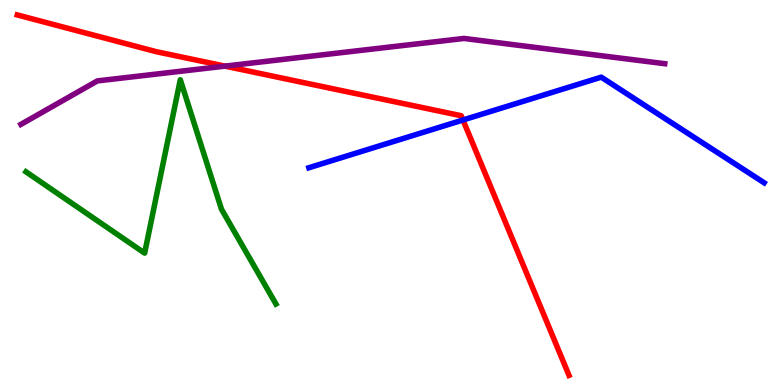[{'lines': ['blue', 'red'], 'intersections': [{'x': 5.97, 'y': 6.88}]}, {'lines': ['green', 'red'], 'intersections': []}, {'lines': ['purple', 'red'], 'intersections': [{'x': 2.9, 'y': 8.28}]}, {'lines': ['blue', 'green'], 'intersections': []}, {'lines': ['blue', 'purple'], 'intersections': []}, {'lines': ['green', 'purple'], 'intersections': []}]